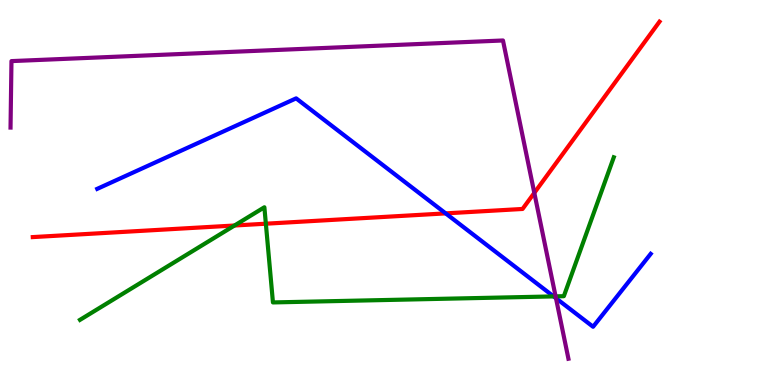[{'lines': ['blue', 'red'], 'intersections': [{'x': 5.75, 'y': 4.46}]}, {'lines': ['green', 'red'], 'intersections': [{'x': 3.03, 'y': 4.14}, {'x': 3.43, 'y': 4.19}]}, {'lines': ['purple', 'red'], 'intersections': [{'x': 6.89, 'y': 4.99}]}, {'lines': ['blue', 'green'], 'intersections': [{'x': 7.14, 'y': 2.3}]}, {'lines': ['blue', 'purple'], 'intersections': [{'x': 7.17, 'y': 2.25}]}, {'lines': ['green', 'purple'], 'intersections': [{'x': 7.17, 'y': 2.3}]}]